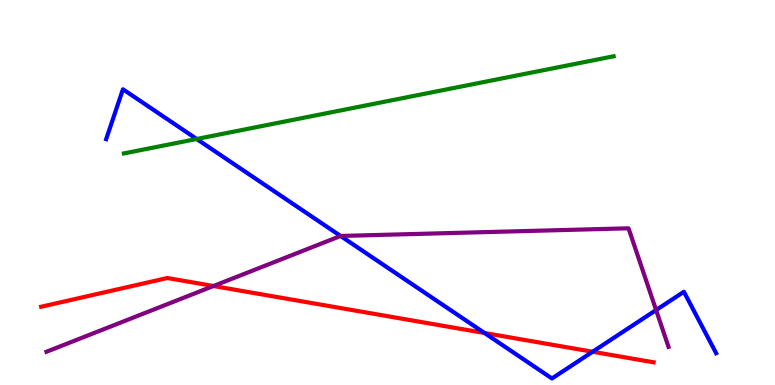[{'lines': ['blue', 'red'], 'intersections': [{'x': 6.25, 'y': 1.35}, {'x': 7.65, 'y': 0.864}]}, {'lines': ['green', 'red'], 'intersections': []}, {'lines': ['purple', 'red'], 'intersections': [{'x': 2.75, 'y': 2.57}]}, {'lines': ['blue', 'green'], 'intersections': [{'x': 2.54, 'y': 6.39}]}, {'lines': ['blue', 'purple'], 'intersections': [{'x': 4.39, 'y': 3.87}, {'x': 8.47, 'y': 1.95}]}, {'lines': ['green', 'purple'], 'intersections': []}]